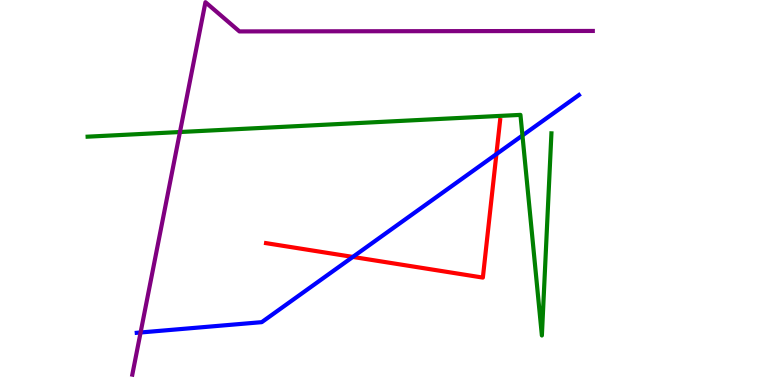[{'lines': ['blue', 'red'], 'intersections': [{'x': 4.55, 'y': 3.33}, {'x': 6.41, 'y': 6.0}]}, {'lines': ['green', 'red'], 'intersections': []}, {'lines': ['purple', 'red'], 'intersections': []}, {'lines': ['blue', 'green'], 'intersections': [{'x': 6.74, 'y': 6.48}]}, {'lines': ['blue', 'purple'], 'intersections': [{'x': 1.81, 'y': 1.36}]}, {'lines': ['green', 'purple'], 'intersections': [{'x': 2.32, 'y': 6.57}]}]